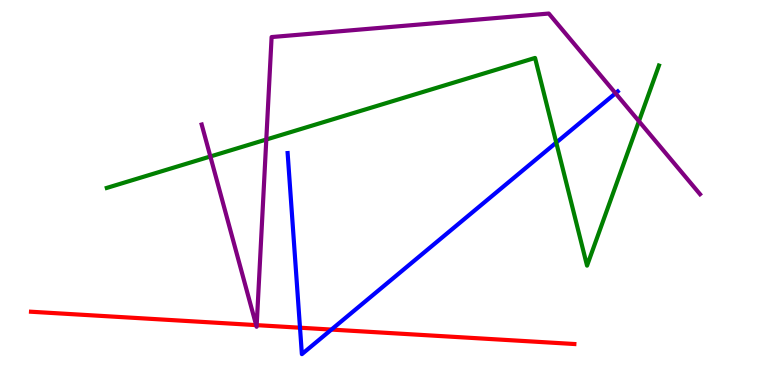[{'lines': ['blue', 'red'], 'intersections': [{'x': 3.87, 'y': 1.49}, {'x': 4.28, 'y': 1.44}]}, {'lines': ['green', 'red'], 'intersections': []}, {'lines': ['purple', 'red'], 'intersections': [{'x': 3.31, 'y': 1.56}, {'x': 3.31, 'y': 1.55}]}, {'lines': ['blue', 'green'], 'intersections': [{'x': 7.18, 'y': 6.3}]}, {'lines': ['blue', 'purple'], 'intersections': [{'x': 7.94, 'y': 7.58}]}, {'lines': ['green', 'purple'], 'intersections': [{'x': 2.71, 'y': 5.94}, {'x': 3.44, 'y': 6.38}, {'x': 8.24, 'y': 6.85}]}]